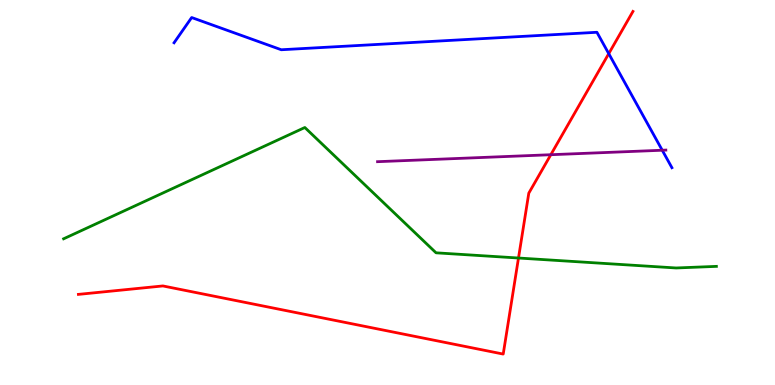[{'lines': ['blue', 'red'], 'intersections': [{'x': 7.85, 'y': 8.61}]}, {'lines': ['green', 'red'], 'intersections': [{'x': 6.69, 'y': 3.3}]}, {'lines': ['purple', 'red'], 'intersections': [{'x': 7.11, 'y': 5.98}]}, {'lines': ['blue', 'green'], 'intersections': []}, {'lines': ['blue', 'purple'], 'intersections': [{'x': 8.55, 'y': 6.1}]}, {'lines': ['green', 'purple'], 'intersections': []}]